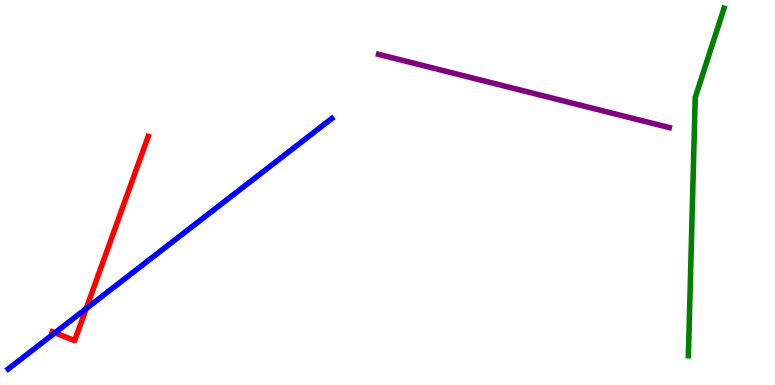[{'lines': ['blue', 'red'], 'intersections': [{'x': 0.71, 'y': 1.36}, {'x': 1.11, 'y': 1.98}]}, {'lines': ['green', 'red'], 'intersections': []}, {'lines': ['purple', 'red'], 'intersections': []}, {'lines': ['blue', 'green'], 'intersections': []}, {'lines': ['blue', 'purple'], 'intersections': []}, {'lines': ['green', 'purple'], 'intersections': []}]